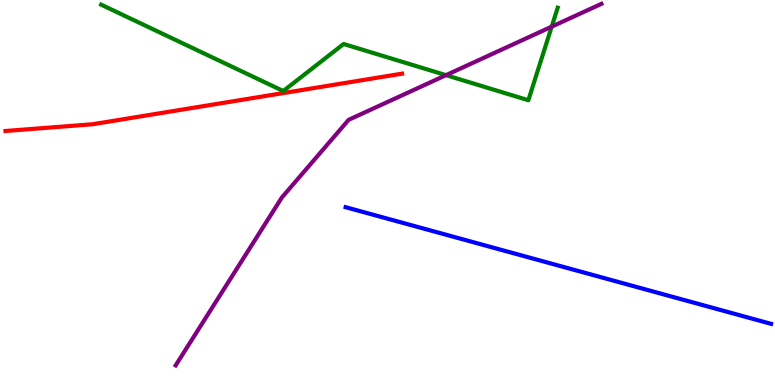[{'lines': ['blue', 'red'], 'intersections': []}, {'lines': ['green', 'red'], 'intersections': []}, {'lines': ['purple', 'red'], 'intersections': []}, {'lines': ['blue', 'green'], 'intersections': []}, {'lines': ['blue', 'purple'], 'intersections': []}, {'lines': ['green', 'purple'], 'intersections': [{'x': 5.75, 'y': 8.05}, {'x': 7.12, 'y': 9.31}]}]